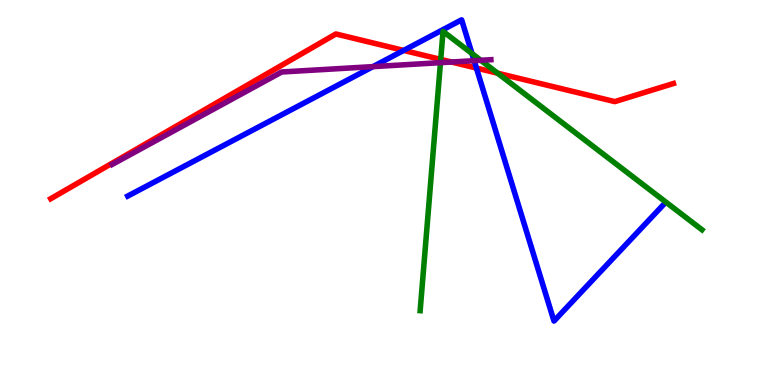[{'lines': ['blue', 'red'], 'intersections': [{'x': 5.21, 'y': 8.69}, {'x': 6.15, 'y': 8.23}]}, {'lines': ['green', 'red'], 'intersections': [{'x': 5.69, 'y': 8.46}, {'x': 6.42, 'y': 8.1}]}, {'lines': ['purple', 'red'], 'intersections': [{'x': 5.83, 'y': 8.39}]}, {'lines': ['blue', 'green'], 'intersections': [{'x': 6.09, 'y': 8.61}]}, {'lines': ['blue', 'purple'], 'intersections': [{'x': 4.81, 'y': 8.27}, {'x': 6.12, 'y': 8.42}]}, {'lines': ['green', 'purple'], 'intersections': [{'x': 5.68, 'y': 8.37}, {'x': 6.2, 'y': 8.43}]}]